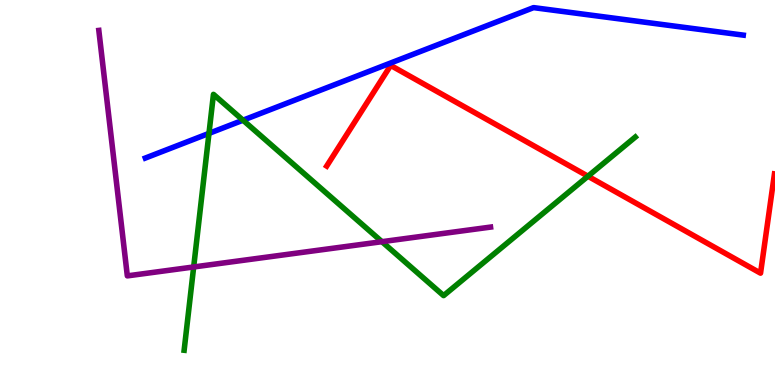[{'lines': ['blue', 'red'], 'intersections': []}, {'lines': ['green', 'red'], 'intersections': [{'x': 7.59, 'y': 5.42}]}, {'lines': ['purple', 'red'], 'intersections': []}, {'lines': ['blue', 'green'], 'intersections': [{'x': 2.7, 'y': 6.54}, {'x': 3.14, 'y': 6.88}]}, {'lines': ['blue', 'purple'], 'intersections': []}, {'lines': ['green', 'purple'], 'intersections': [{'x': 2.5, 'y': 3.07}, {'x': 4.93, 'y': 3.72}]}]